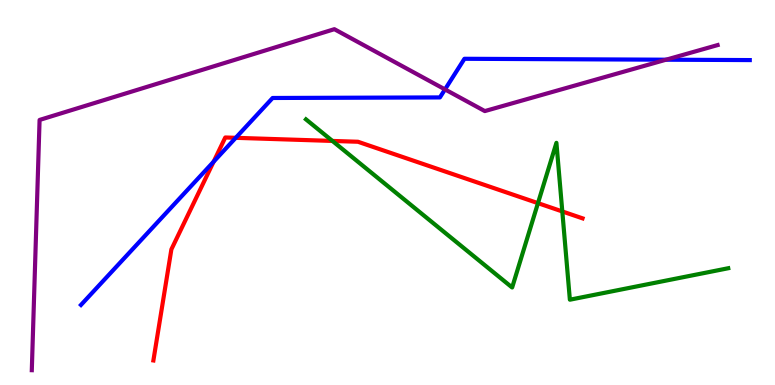[{'lines': ['blue', 'red'], 'intersections': [{'x': 2.76, 'y': 5.8}, {'x': 3.04, 'y': 6.42}]}, {'lines': ['green', 'red'], 'intersections': [{'x': 4.29, 'y': 6.34}, {'x': 6.94, 'y': 4.72}, {'x': 7.26, 'y': 4.51}]}, {'lines': ['purple', 'red'], 'intersections': []}, {'lines': ['blue', 'green'], 'intersections': []}, {'lines': ['blue', 'purple'], 'intersections': [{'x': 5.74, 'y': 7.68}, {'x': 8.59, 'y': 8.45}]}, {'lines': ['green', 'purple'], 'intersections': []}]